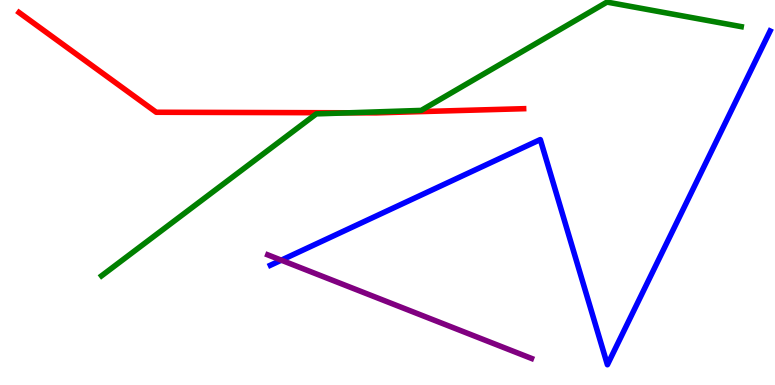[{'lines': ['blue', 'red'], 'intersections': []}, {'lines': ['green', 'red'], 'intersections': [{'x': 4.51, 'y': 7.07}]}, {'lines': ['purple', 'red'], 'intersections': []}, {'lines': ['blue', 'green'], 'intersections': []}, {'lines': ['blue', 'purple'], 'intersections': [{'x': 3.63, 'y': 3.24}]}, {'lines': ['green', 'purple'], 'intersections': []}]